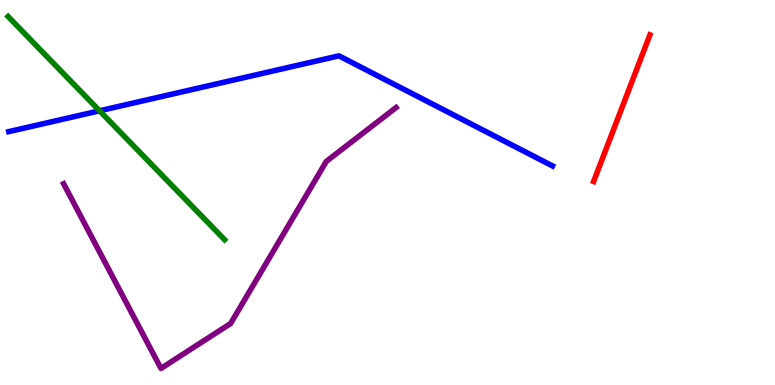[{'lines': ['blue', 'red'], 'intersections': []}, {'lines': ['green', 'red'], 'intersections': []}, {'lines': ['purple', 'red'], 'intersections': []}, {'lines': ['blue', 'green'], 'intersections': [{'x': 1.28, 'y': 7.12}]}, {'lines': ['blue', 'purple'], 'intersections': []}, {'lines': ['green', 'purple'], 'intersections': []}]